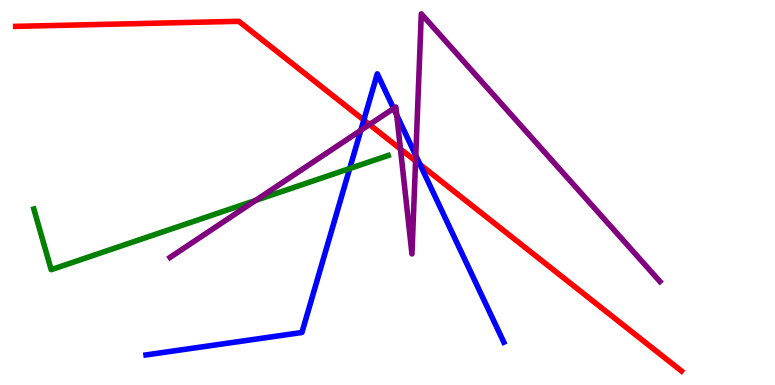[{'lines': ['blue', 'red'], 'intersections': [{'x': 4.69, 'y': 6.88}, {'x': 5.42, 'y': 5.73}]}, {'lines': ['green', 'red'], 'intersections': []}, {'lines': ['purple', 'red'], 'intersections': [{'x': 4.77, 'y': 6.76}, {'x': 5.17, 'y': 6.13}, {'x': 5.36, 'y': 5.82}]}, {'lines': ['blue', 'green'], 'intersections': [{'x': 4.51, 'y': 5.62}]}, {'lines': ['blue', 'purple'], 'intersections': [{'x': 4.66, 'y': 6.62}, {'x': 5.08, 'y': 7.18}, {'x': 5.12, 'y': 7.01}, {'x': 5.36, 'y': 5.96}]}, {'lines': ['green', 'purple'], 'intersections': [{'x': 3.3, 'y': 4.79}]}]